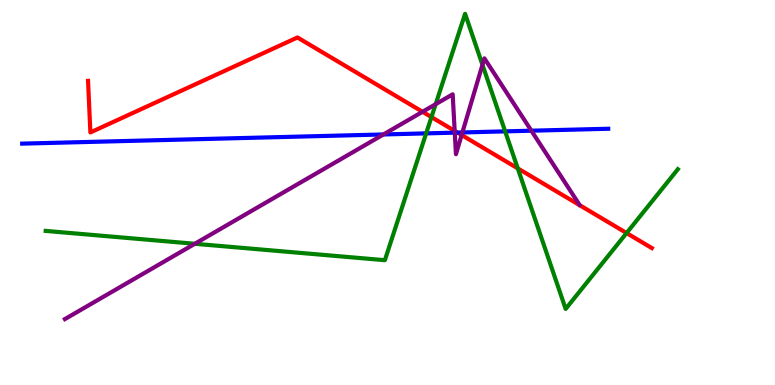[{'lines': ['blue', 'red'], 'intersections': [{'x': 5.9, 'y': 6.56}]}, {'lines': ['green', 'red'], 'intersections': [{'x': 5.57, 'y': 6.96}, {'x': 6.68, 'y': 5.63}, {'x': 8.09, 'y': 3.95}]}, {'lines': ['purple', 'red'], 'intersections': [{'x': 5.45, 'y': 7.1}, {'x': 5.87, 'y': 6.6}, {'x': 5.96, 'y': 6.49}]}, {'lines': ['blue', 'green'], 'intersections': [{'x': 5.5, 'y': 6.54}, {'x': 6.52, 'y': 6.59}]}, {'lines': ['blue', 'purple'], 'intersections': [{'x': 4.95, 'y': 6.51}, {'x': 5.87, 'y': 6.55}, {'x': 5.97, 'y': 6.56}, {'x': 6.86, 'y': 6.61}]}, {'lines': ['green', 'purple'], 'intersections': [{'x': 2.51, 'y': 3.67}, {'x': 5.62, 'y': 7.29}, {'x': 6.23, 'y': 8.32}]}]